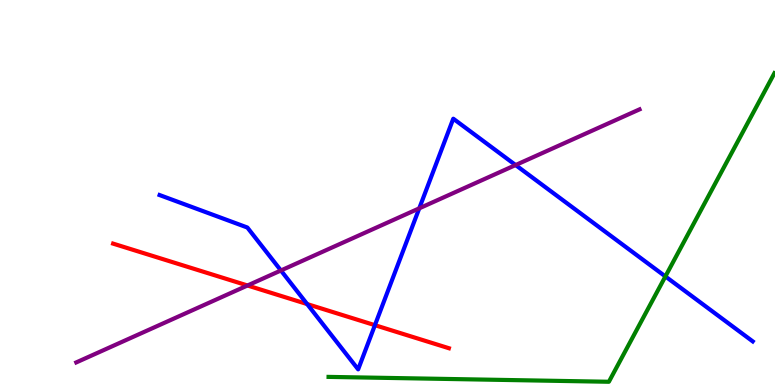[{'lines': ['blue', 'red'], 'intersections': [{'x': 3.96, 'y': 2.1}, {'x': 4.84, 'y': 1.55}]}, {'lines': ['green', 'red'], 'intersections': []}, {'lines': ['purple', 'red'], 'intersections': [{'x': 3.19, 'y': 2.58}]}, {'lines': ['blue', 'green'], 'intersections': [{'x': 8.59, 'y': 2.82}]}, {'lines': ['blue', 'purple'], 'intersections': [{'x': 3.62, 'y': 2.97}, {'x': 5.41, 'y': 4.59}, {'x': 6.65, 'y': 5.71}]}, {'lines': ['green', 'purple'], 'intersections': []}]